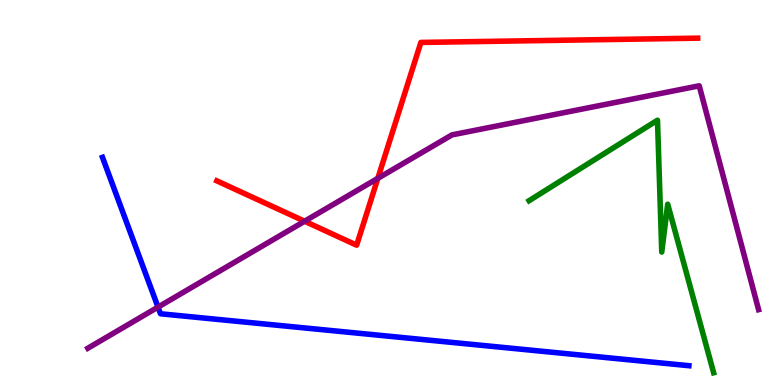[{'lines': ['blue', 'red'], 'intersections': []}, {'lines': ['green', 'red'], 'intersections': []}, {'lines': ['purple', 'red'], 'intersections': [{'x': 3.93, 'y': 4.25}, {'x': 4.88, 'y': 5.37}]}, {'lines': ['blue', 'green'], 'intersections': []}, {'lines': ['blue', 'purple'], 'intersections': [{'x': 2.04, 'y': 2.02}]}, {'lines': ['green', 'purple'], 'intersections': []}]